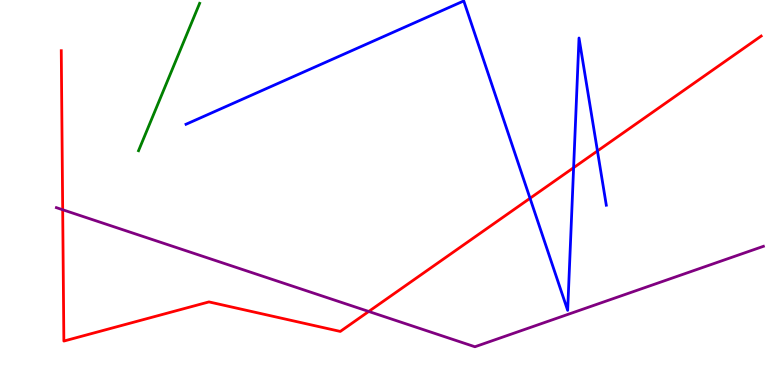[{'lines': ['blue', 'red'], 'intersections': [{'x': 6.84, 'y': 4.85}, {'x': 7.4, 'y': 5.64}, {'x': 7.71, 'y': 6.08}]}, {'lines': ['green', 'red'], 'intersections': []}, {'lines': ['purple', 'red'], 'intersections': [{'x': 0.809, 'y': 4.55}, {'x': 4.76, 'y': 1.91}]}, {'lines': ['blue', 'green'], 'intersections': []}, {'lines': ['blue', 'purple'], 'intersections': []}, {'lines': ['green', 'purple'], 'intersections': []}]